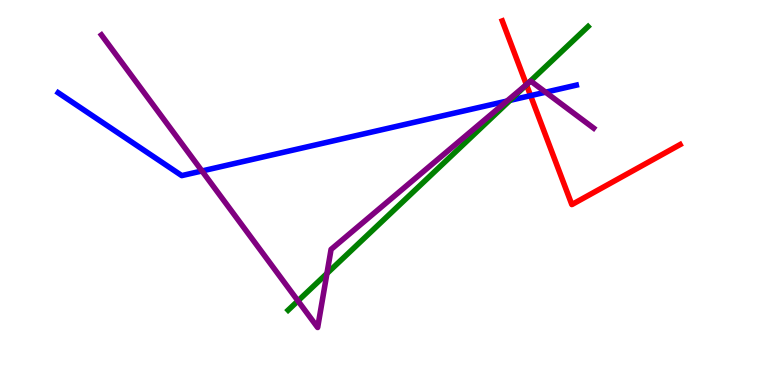[{'lines': ['blue', 'red'], 'intersections': [{'x': 6.85, 'y': 7.52}]}, {'lines': ['green', 'red'], 'intersections': [{'x': 6.79, 'y': 7.8}]}, {'lines': ['purple', 'red'], 'intersections': [{'x': 6.79, 'y': 7.8}]}, {'lines': ['blue', 'green'], 'intersections': [{'x': 6.58, 'y': 7.39}]}, {'lines': ['blue', 'purple'], 'intersections': [{'x': 2.61, 'y': 5.56}, {'x': 6.54, 'y': 7.38}, {'x': 7.04, 'y': 7.61}]}, {'lines': ['green', 'purple'], 'intersections': [{'x': 3.84, 'y': 2.19}, {'x': 4.22, 'y': 2.9}, {'x': 6.82, 'y': 7.85}]}]